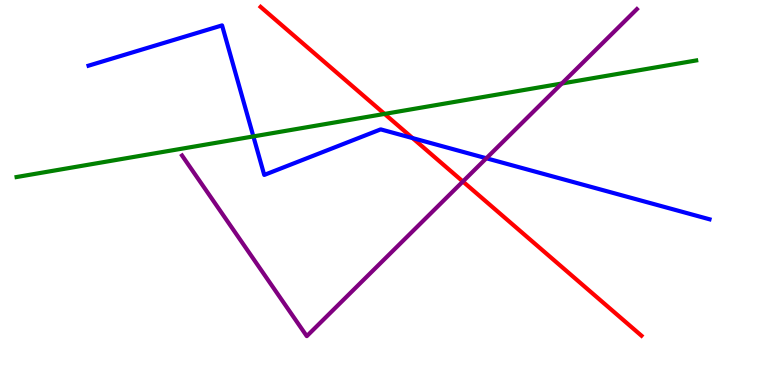[{'lines': ['blue', 'red'], 'intersections': [{'x': 5.32, 'y': 6.41}]}, {'lines': ['green', 'red'], 'intersections': [{'x': 4.96, 'y': 7.04}]}, {'lines': ['purple', 'red'], 'intersections': [{'x': 5.97, 'y': 5.29}]}, {'lines': ['blue', 'green'], 'intersections': [{'x': 3.27, 'y': 6.46}]}, {'lines': ['blue', 'purple'], 'intersections': [{'x': 6.28, 'y': 5.89}]}, {'lines': ['green', 'purple'], 'intersections': [{'x': 7.25, 'y': 7.83}]}]